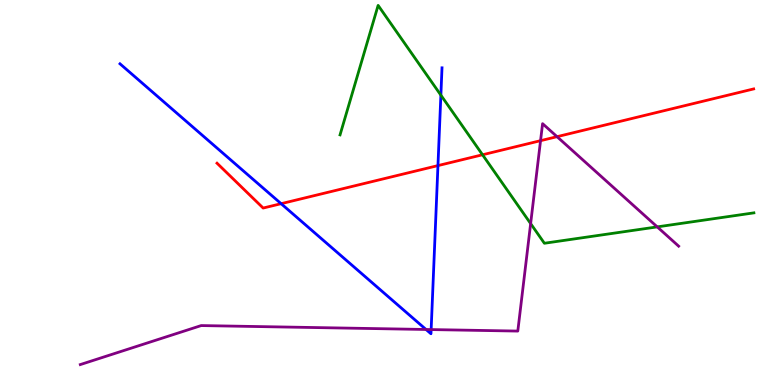[{'lines': ['blue', 'red'], 'intersections': [{'x': 3.63, 'y': 4.71}, {'x': 5.65, 'y': 5.7}]}, {'lines': ['green', 'red'], 'intersections': [{'x': 6.23, 'y': 5.98}]}, {'lines': ['purple', 'red'], 'intersections': [{'x': 6.97, 'y': 6.35}, {'x': 7.19, 'y': 6.45}]}, {'lines': ['blue', 'green'], 'intersections': [{'x': 5.69, 'y': 7.53}]}, {'lines': ['blue', 'purple'], 'intersections': [{'x': 5.5, 'y': 1.44}, {'x': 5.56, 'y': 1.44}]}, {'lines': ['green', 'purple'], 'intersections': [{'x': 6.85, 'y': 4.19}, {'x': 8.48, 'y': 4.11}]}]